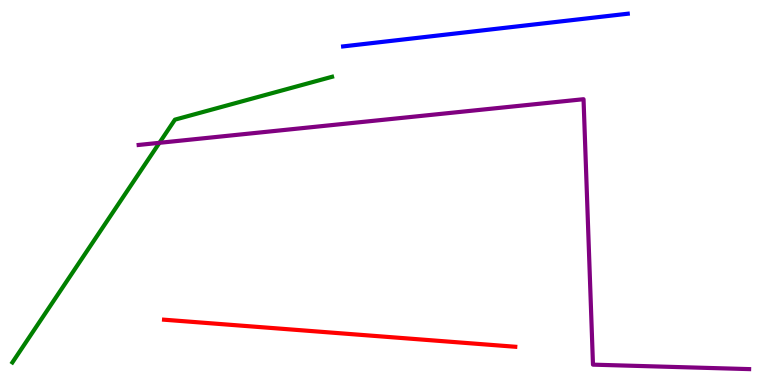[{'lines': ['blue', 'red'], 'intersections': []}, {'lines': ['green', 'red'], 'intersections': []}, {'lines': ['purple', 'red'], 'intersections': []}, {'lines': ['blue', 'green'], 'intersections': []}, {'lines': ['blue', 'purple'], 'intersections': []}, {'lines': ['green', 'purple'], 'intersections': [{'x': 2.06, 'y': 6.29}]}]